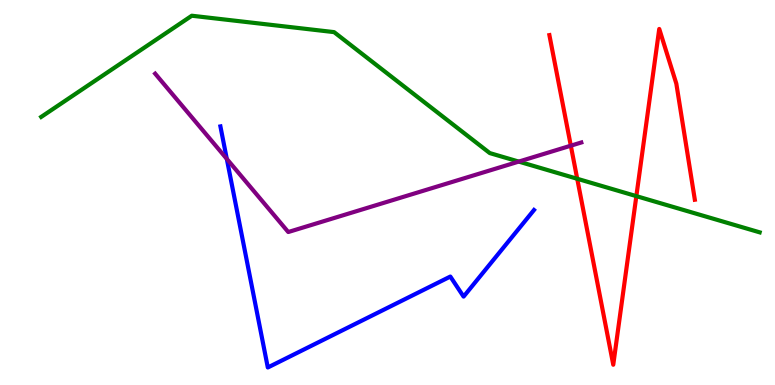[{'lines': ['blue', 'red'], 'intersections': []}, {'lines': ['green', 'red'], 'intersections': [{'x': 7.45, 'y': 5.36}, {'x': 8.21, 'y': 4.91}]}, {'lines': ['purple', 'red'], 'intersections': [{'x': 7.37, 'y': 6.22}]}, {'lines': ['blue', 'green'], 'intersections': []}, {'lines': ['blue', 'purple'], 'intersections': [{'x': 2.93, 'y': 5.87}]}, {'lines': ['green', 'purple'], 'intersections': [{'x': 6.69, 'y': 5.8}]}]